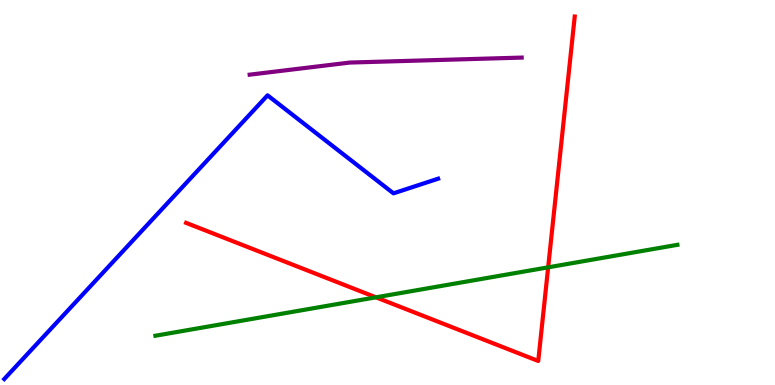[{'lines': ['blue', 'red'], 'intersections': []}, {'lines': ['green', 'red'], 'intersections': [{'x': 4.85, 'y': 2.28}, {'x': 7.07, 'y': 3.06}]}, {'lines': ['purple', 'red'], 'intersections': []}, {'lines': ['blue', 'green'], 'intersections': []}, {'lines': ['blue', 'purple'], 'intersections': []}, {'lines': ['green', 'purple'], 'intersections': []}]